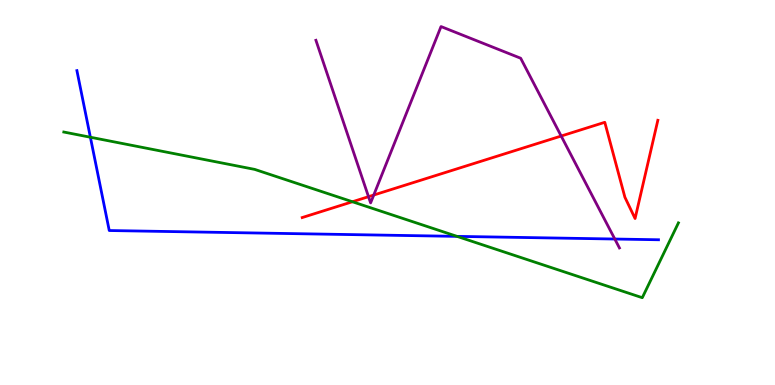[{'lines': ['blue', 'red'], 'intersections': []}, {'lines': ['green', 'red'], 'intersections': [{'x': 4.55, 'y': 4.76}]}, {'lines': ['purple', 'red'], 'intersections': [{'x': 4.75, 'y': 4.89}, {'x': 4.82, 'y': 4.93}, {'x': 7.24, 'y': 6.47}]}, {'lines': ['blue', 'green'], 'intersections': [{'x': 1.17, 'y': 6.44}, {'x': 5.9, 'y': 3.86}]}, {'lines': ['blue', 'purple'], 'intersections': [{'x': 7.93, 'y': 3.79}]}, {'lines': ['green', 'purple'], 'intersections': []}]